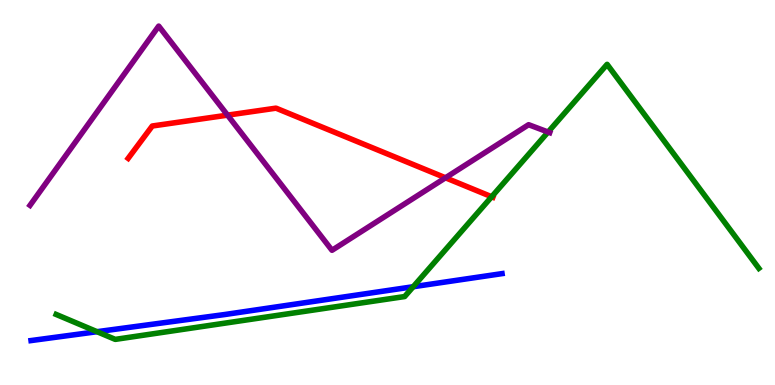[{'lines': ['blue', 'red'], 'intersections': []}, {'lines': ['green', 'red'], 'intersections': [{'x': 6.34, 'y': 4.89}]}, {'lines': ['purple', 'red'], 'intersections': [{'x': 2.94, 'y': 7.01}, {'x': 5.75, 'y': 5.38}]}, {'lines': ['blue', 'green'], 'intersections': [{'x': 1.25, 'y': 1.38}, {'x': 5.33, 'y': 2.55}]}, {'lines': ['blue', 'purple'], 'intersections': []}, {'lines': ['green', 'purple'], 'intersections': [{'x': 7.07, 'y': 6.57}]}]